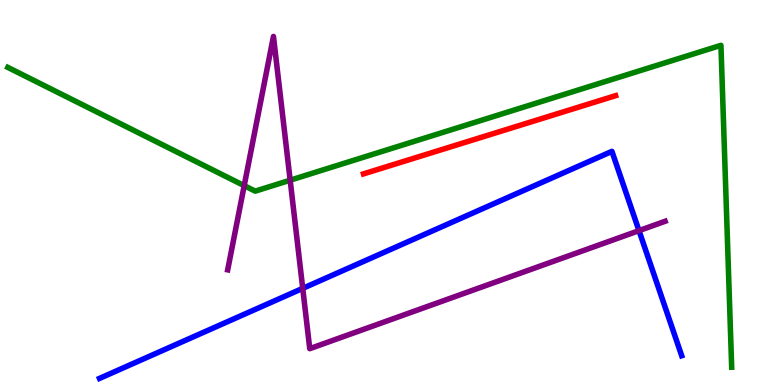[{'lines': ['blue', 'red'], 'intersections': []}, {'lines': ['green', 'red'], 'intersections': []}, {'lines': ['purple', 'red'], 'intersections': []}, {'lines': ['blue', 'green'], 'intersections': []}, {'lines': ['blue', 'purple'], 'intersections': [{'x': 3.91, 'y': 2.51}, {'x': 8.25, 'y': 4.01}]}, {'lines': ['green', 'purple'], 'intersections': [{'x': 3.15, 'y': 5.18}, {'x': 3.74, 'y': 5.32}]}]